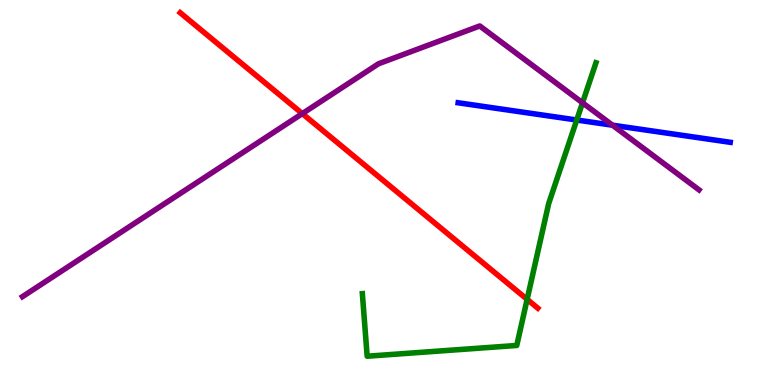[{'lines': ['blue', 'red'], 'intersections': []}, {'lines': ['green', 'red'], 'intersections': [{'x': 6.8, 'y': 2.22}]}, {'lines': ['purple', 'red'], 'intersections': [{'x': 3.9, 'y': 7.05}]}, {'lines': ['blue', 'green'], 'intersections': [{'x': 7.44, 'y': 6.88}]}, {'lines': ['blue', 'purple'], 'intersections': [{'x': 7.9, 'y': 6.75}]}, {'lines': ['green', 'purple'], 'intersections': [{'x': 7.52, 'y': 7.33}]}]